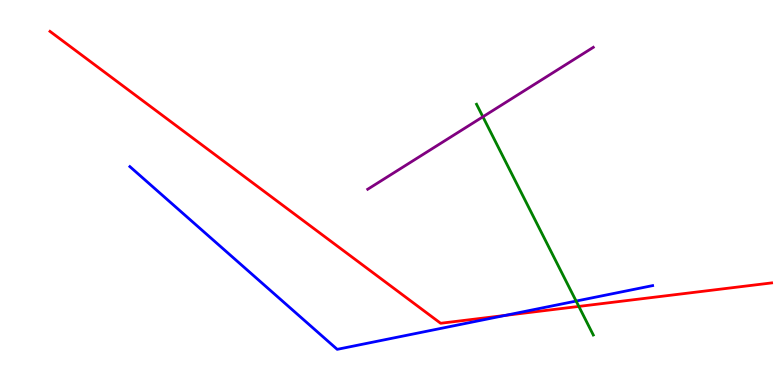[{'lines': ['blue', 'red'], 'intersections': [{'x': 6.52, 'y': 1.81}]}, {'lines': ['green', 'red'], 'intersections': [{'x': 7.47, 'y': 2.04}]}, {'lines': ['purple', 'red'], 'intersections': []}, {'lines': ['blue', 'green'], 'intersections': [{'x': 7.43, 'y': 2.18}]}, {'lines': ['blue', 'purple'], 'intersections': []}, {'lines': ['green', 'purple'], 'intersections': [{'x': 6.23, 'y': 6.97}]}]